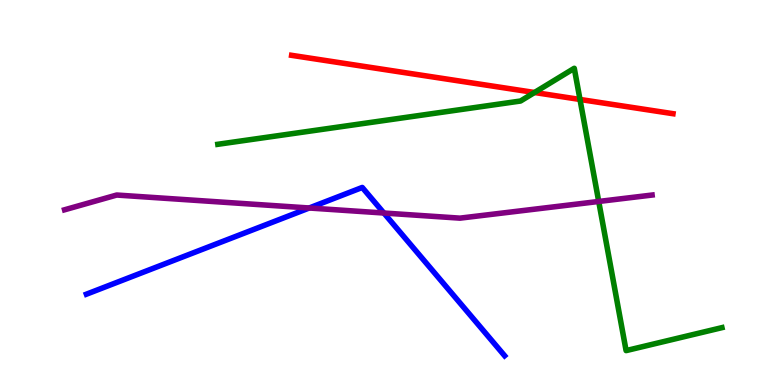[{'lines': ['blue', 'red'], 'intersections': []}, {'lines': ['green', 'red'], 'intersections': [{'x': 6.9, 'y': 7.6}, {'x': 7.48, 'y': 7.42}]}, {'lines': ['purple', 'red'], 'intersections': []}, {'lines': ['blue', 'green'], 'intersections': []}, {'lines': ['blue', 'purple'], 'intersections': [{'x': 3.99, 'y': 4.6}, {'x': 4.95, 'y': 4.47}]}, {'lines': ['green', 'purple'], 'intersections': [{'x': 7.73, 'y': 4.77}]}]